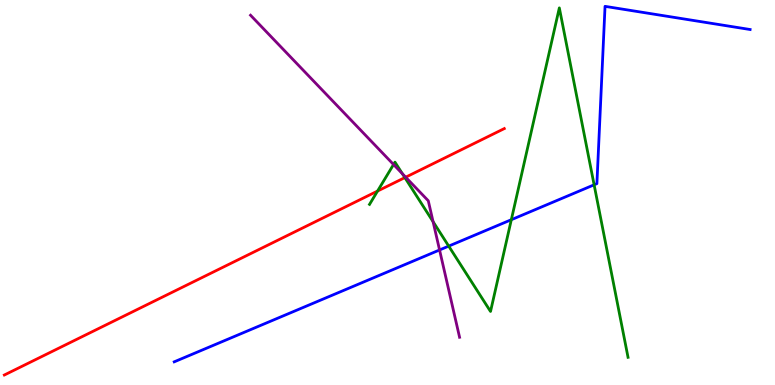[{'lines': ['blue', 'red'], 'intersections': []}, {'lines': ['green', 'red'], 'intersections': [{'x': 4.87, 'y': 5.04}, {'x': 5.22, 'y': 5.39}]}, {'lines': ['purple', 'red'], 'intersections': [{'x': 5.23, 'y': 5.4}]}, {'lines': ['blue', 'green'], 'intersections': [{'x': 5.79, 'y': 3.61}, {'x': 6.6, 'y': 4.29}, {'x': 7.67, 'y': 5.2}]}, {'lines': ['blue', 'purple'], 'intersections': [{'x': 5.67, 'y': 3.51}]}, {'lines': ['green', 'purple'], 'intersections': [{'x': 5.08, 'y': 5.73}, {'x': 5.19, 'y': 5.49}, {'x': 5.59, 'y': 4.24}]}]